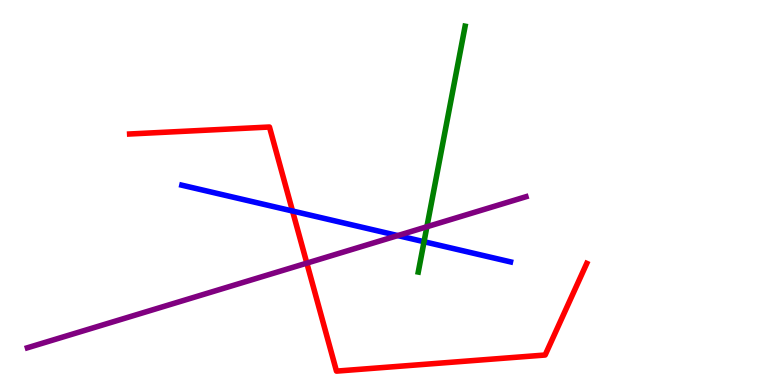[{'lines': ['blue', 'red'], 'intersections': [{'x': 3.77, 'y': 4.52}]}, {'lines': ['green', 'red'], 'intersections': []}, {'lines': ['purple', 'red'], 'intersections': [{'x': 3.96, 'y': 3.17}]}, {'lines': ['blue', 'green'], 'intersections': [{'x': 5.47, 'y': 3.72}]}, {'lines': ['blue', 'purple'], 'intersections': [{'x': 5.13, 'y': 3.88}]}, {'lines': ['green', 'purple'], 'intersections': [{'x': 5.51, 'y': 4.11}]}]